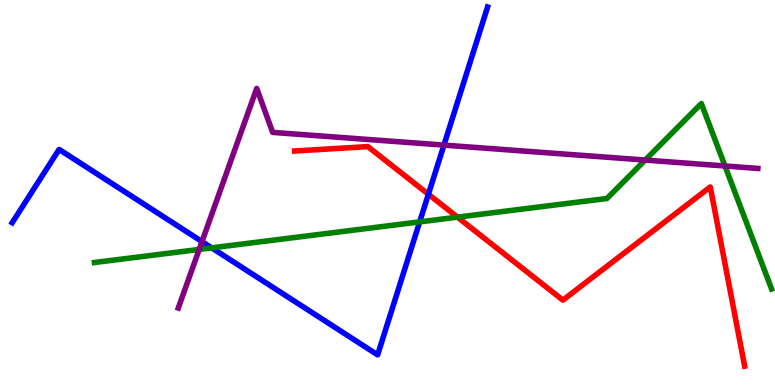[{'lines': ['blue', 'red'], 'intersections': [{'x': 5.53, 'y': 4.95}]}, {'lines': ['green', 'red'], 'intersections': [{'x': 5.9, 'y': 4.36}]}, {'lines': ['purple', 'red'], 'intersections': []}, {'lines': ['blue', 'green'], 'intersections': [{'x': 2.73, 'y': 3.56}, {'x': 5.42, 'y': 4.24}]}, {'lines': ['blue', 'purple'], 'intersections': [{'x': 2.61, 'y': 3.72}, {'x': 5.73, 'y': 6.23}]}, {'lines': ['green', 'purple'], 'intersections': [{'x': 2.57, 'y': 3.52}, {'x': 8.32, 'y': 5.84}, {'x': 9.35, 'y': 5.69}]}]